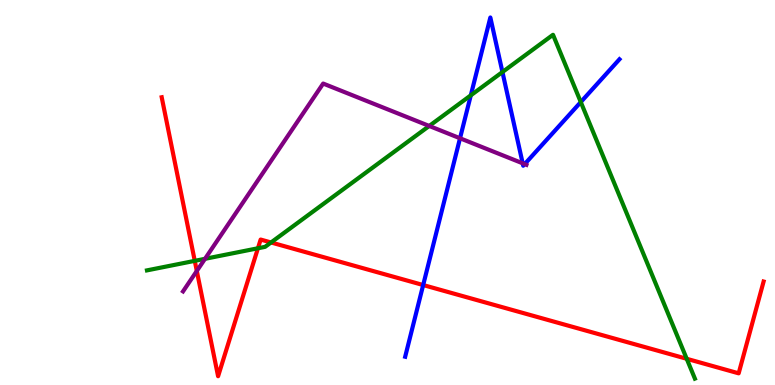[{'lines': ['blue', 'red'], 'intersections': [{'x': 5.46, 'y': 2.6}]}, {'lines': ['green', 'red'], 'intersections': [{'x': 2.51, 'y': 3.22}, {'x': 3.33, 'y': 3.55}, {'x': 3.5, 'y': 3.7}, {'x': 8.86, 'y': 0.681}]}, {'lines': ['purple', 'red'], 'intersections': [{'x': 2.54, 'y': 2.96}]}, {'lines': ['blue', 'green'], 'intersections': [{'x': 6.07, 'y': 7.52}, {'x': 6.48, 'y': 8.13}, {'x': 7.49, 'y': 7.35}]}, {'lines': ['blue', 'purple'], 'intersections': [{'x': 5.94, 'y': 6.41}, {'x': 6.74, 'y': 5.76}, {'x': 6.77, 'y': 5.74}]}, {'lines': ['green', 'purple'], 'intersections': [{'x': 2.65, 'y': 3.28}, {'x': 5.54, 'y': 6.73}]}]